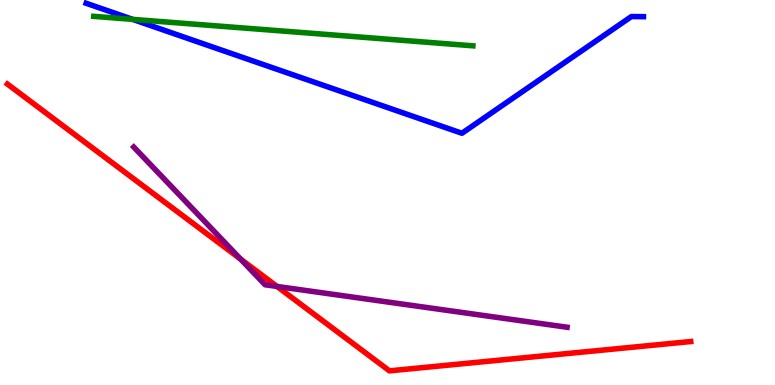[{'lines': ['blue', 'red'], 'intersections': []}, {'lines': ['green', 'red'], 'intersections': []}, {'lines': ['purple', 'red'], 'intersections': [{'x': 3.1, 'y': 3.27}, {'x': 3.57, 'y': 2.56}]}, {'lines': ['blue', 'green'], 'intersections': [{'x': 1.71, 'y': 9.5}]}, {'lines': ['blue', 'purple'], 'intersections': []}, {'lines': ['green', 'purple'], 'intersections': []}]